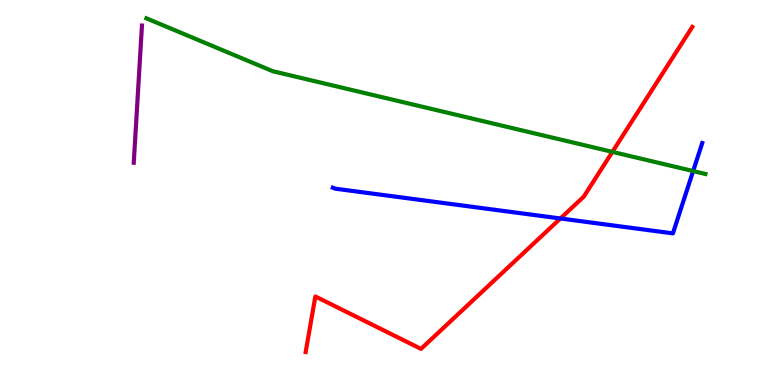[{'lines': ['blue', 'red'], 'intersections': [{'x': 7.23, 'y': 4.33}]}, {'lines': ['green', 'red'], 'intersections': [{'x': 7.9, 'y': 6.06}]}, {'lines': ['purple', 'red'], 'intersections': []}, {'lines': ['blue', 'green'], 'intersections': [{'x': 8.94, 'y': 5.56}]}, {'lines': ['blue', 'purple'], 'intersections': []}, {'lines': ['green', 'purple'], 'intersections': []}]